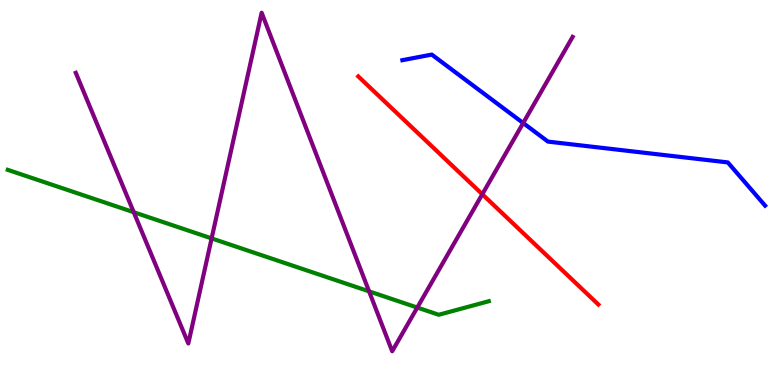[{'lines': ['blue', 'red'], 'intersections': []}, {'lines': ['green', 'red'], 'intersections': []}, {'lines': ['purple', 'red'], 'intersections': [{'x': 6.22, 'y': 4.95}]}, {'lines': ['blue', 'green'], 'intersections': []}, {'lines': ['blue', 'purple'], 'intersections': [{'x': 6.75, 'y': 6.8}]}, {'lines': ['green', 'purple'], 'intersections': [{'x': 1.73, 'y': 4.49}, {'x': 2.73, 'y': 3.81}, {'x': 4.76, 'y': 2.43}, {'x': 5.38, 'y': 2.01}]}]